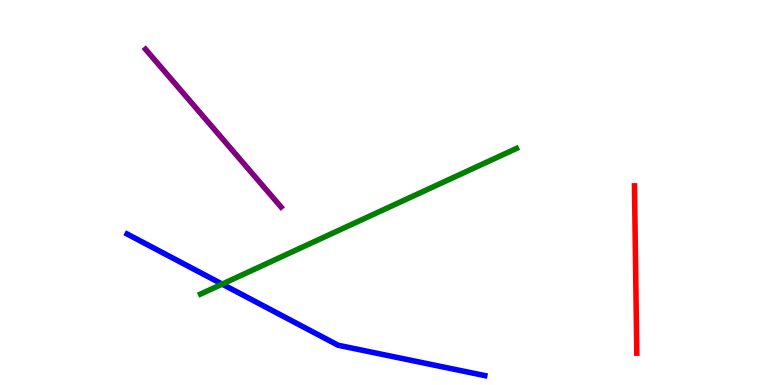[{'lines': ['blue', 'red'], 'intersections': []}, {'lines': ['green', 'red'], 'intersections': []}, {'lines': ['purple', 'red'], 'intersections': []}, {'lines': ['blue', 'green'], 'intersections': [{'x': 2.87, 'y': 2.62}]}, {'lines': ['blue', 'purple'], 'intersections': []}, {'lines': ['green', 'purple'], 'intersections': []}]